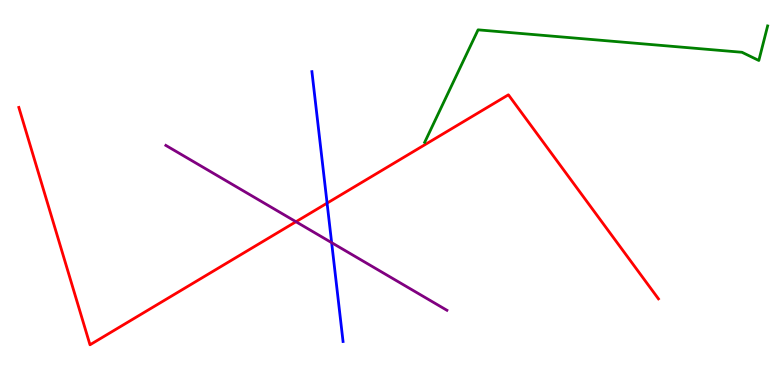[{'lines': ['blue', 'red'], 'intersections': [{'x': 4.22, 'y': 4.72}]}, {'lines': ['green', 'red'], 'intersections': []}, {'lines': ['purple', 'red'], 'intersections': [{'x': 3.82, 'y': 4.24}]}, {'lines': ['blue', 'green'], 'intersections': []}, {'lines': ['blue', 'purple'], 'intersections': [{'x': 4.28, 'y': 3.7}]}, {'lines': ['green', 'purple'], 'intersections': []}]